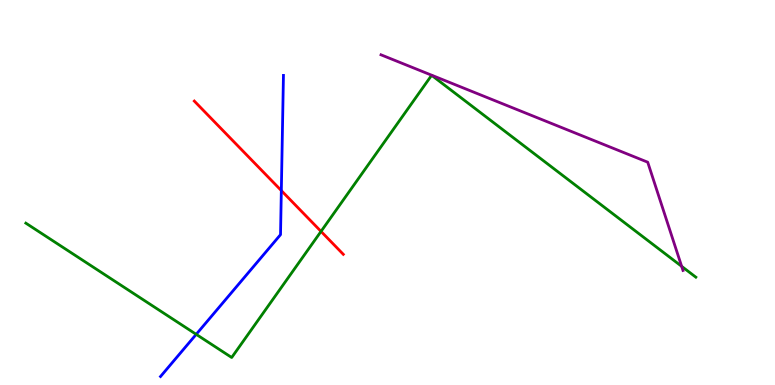[{'lines': ['blue', 'red'], 'intersections': [{'x': 3.63, 'y': 5.05}]}, {'lines': ['green', 'red'], 'intersections': [{'x': 4.14, 'y': 3.99}]}, {'lines': ['purple', 'red'], 'intersections': []}, {'lines': ['blue', 'green'], 'intersections': [{'x': 2.53, 'y': 1.32}]}, {'lines': ['blue', 'purple'], 'intersections': []}, {'lines': ['green', 'purple'], 'intersections': [{'x': 8.8, 'y': 3.08}]}]